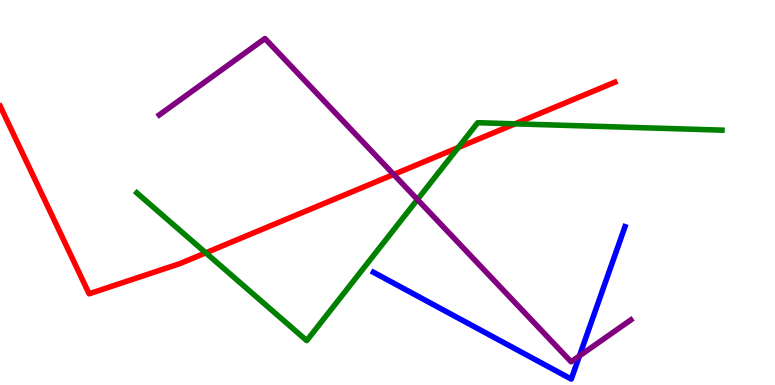[{'lines': ['blue', 'red'], 'intersections': []}, {'lines': ['green', 'red'], 'intersections': [{'x': 2.66, 'y': 3.43}, {'x': 5.91, 'y': 6.17}, {'x': 6.65, 'y': 6.78}]}, {'lines': ['purple', 'red'], 'intersections': [{'x': 5.08, 'y': 5.47}]}, {'lines': ['blue', 'green'], 'intersections': []}, {'lines': ['blue', 'purple'], 'intersections': [{'x': 7.48, 'y': 0.755}]}, {'lines': ['green', 'purple'], 'intersections': [{'x': 5.39, 'y': 4.82}]}]